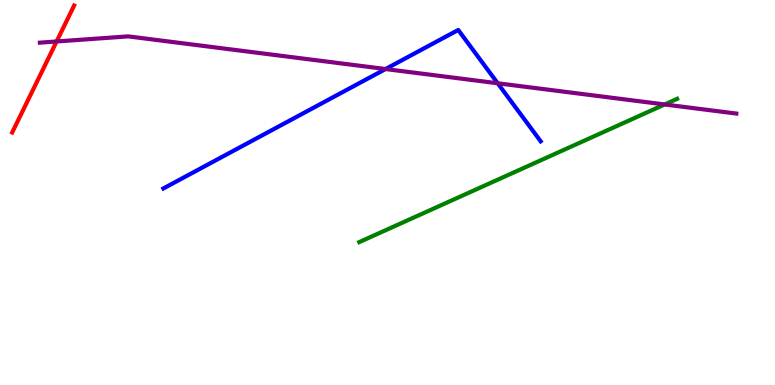[{'lines': ['blue', 'red'], 'intersections': []}, {'lines': ['green', 'red'], 'intersections': []}, {'lines': ['purple', 'red'], 'intersections': [{'x': 0.73, 'y': 8.92}]}, {'lines': ['blue', 'green'], 'intersections': []}, {'lines': ['blue', 'purple'], 'intersections': [{'x': 4.97, 'y': 8.21}, {'x': 6.42, 'y': 7.84}]}, {'lines': ['green', 'purple'], 'intersections': [{'x': 8.58, 'y': 7.29}]}]